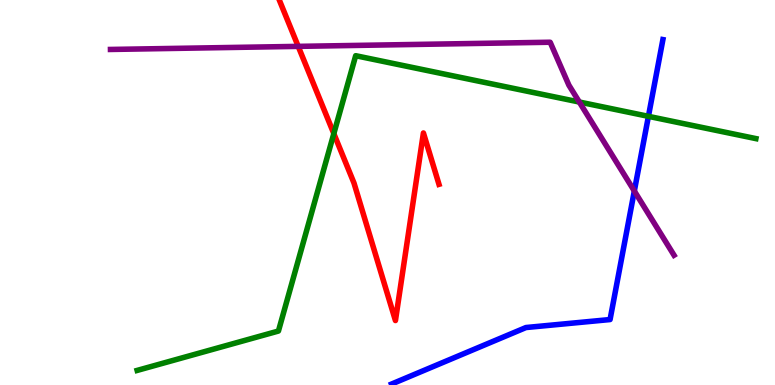[{'lines': ['blue', 'red'], 'intersections': []}, {'lines': ['green', 'red'], 'intersections': [{'x': 4.31, 'y': 6.53}]}, {'lines': ['purple', 'red'], 'intersections': [{'x': 3.85, 'y': 8.8}]}, {'lines': ['blue', 'green'], 'intersections': [{'x': 8.37, 'y': 6.98}]}, {'lines': ['blue', 'purple'], 'intersections': [{'x': 8.18, 'y': 5.04}]}, {'lines': ['green', 'purple'], 'intersections': [{'x': 7.48, 'y': 7.35}]}]